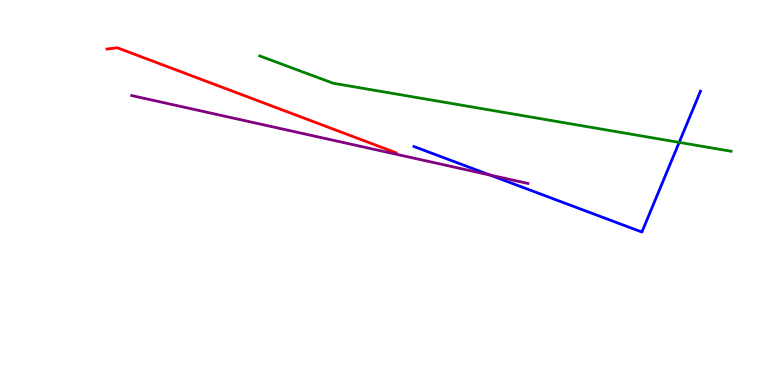[{'lines': ['blue', 'red'], 'intersections': []}, {'lines': ['green', 'red'], 'intersections': []}, {'lines': ['purple', 'red'], 'intersections': []}, {'lines': ['blue', 'green'], 'intersections': [{'x': 8.76, 'y': 6.3}]}, {'lines': ['blue', 'purple'], 'intersections': [{'x': 6.32, 'y': 5.45}]}, {'lines': ['green', 'purple'], 'intersections': []}]